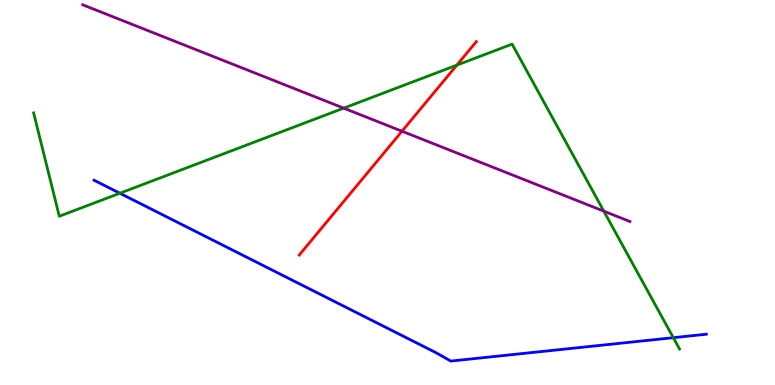[{'lines': ['blue', 'red'], 'intersections': []}, {'lines': ['green', 'red'], 'intersections': [{'x': 5.89, 'y': 8.31}]}, {'lines': ['purple', 'red'], 'intersections': [{'x': 5.19, 'y': 6.59}]}, {'lines': ['blue', 'green'], 'intersections': [{'x': 1.55, 'y': 4.98}, {'x': 8.69, 'y': 1.23}]}, {'lines': ['blue', 'purple'], 'intersections': []}, {'lines': ['green', 'purple'], 'intersections': [{'x': 4.43, 'y': 7.19}, {'x': 7.79, 'y': 4.52}]}]